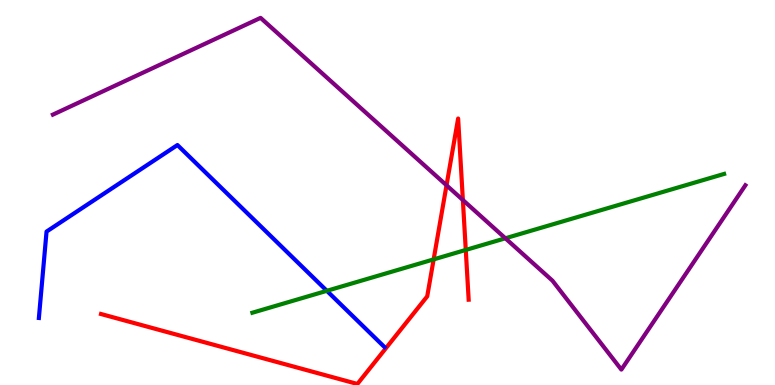[{'lines': ['blue', 'red'], 'intersections': []}, {'lines': ['green', 'red'], 'intersections': [{'x': 5.6, 'y': 3.26}, {'x': 6.01, 'y': 3.51}]}, {'lines': ['purple', 'red'], 'intersections': [{'x': 5.76, 'y': 5.19}, {'x': 5.97, 'y': 4.8}]}, {'lines': ['blue', 'green'], 'intersections': [{'x': 4.22, 'y': 2.45}]}, {'lines': ['blue', 'purple'], 'intersections': []}, {'lines': ['green', 'purple'], 'intersections': [{'x': 6.52, 'y': 3.81}]}]